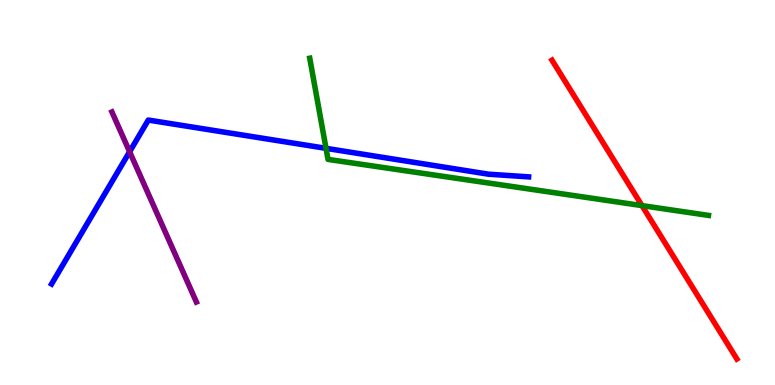[{'lines': ['blue', 'red'], 'intersections': []}, {'lines': ['green', 'red'], 'intersections': [{'x': 8.28, 'y': 4.66}]}, {'lines': ['purple', 'red'], 'intersections': []}, {'lines': ['blue', 'green'], 'intersections': [{'x': 4.21, 'y': 6.15}]}, {'lines': ['blue', 'purple'], 'intersections': [{'x': 1.67, 'y': 6.06}]}, {'lines': ['green', 'purple'], 'intersections': []}]